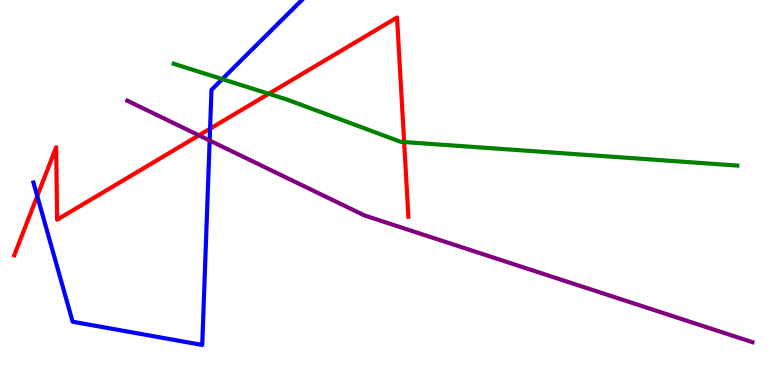[{'lines': ['blue', 'red'], 'intersections': [{'x': 0.481, 'y': 4.91}, {'x': 2.71, 'y': 6.66}]}, {'lines': ['green', 'red'], 'intersections': [{'x': 3.47, 'y': 7.56}, {'x': 5.21, 'y': 6.31}]}, {'lines': ['purple', 'red'], 'intersections': [{'x': 2.57, 'y': 6.48}]}, {'lines': ['blue', 'green'], 'intersections': [{'x': 2.87, 'y': 7.95}]}, {'lines': ['blue', 'purple'], 'intersections': [{'x': 2.71, 'y': 6.35}]}, {'lines': ['green', 'purple'], 'intersections': []}]